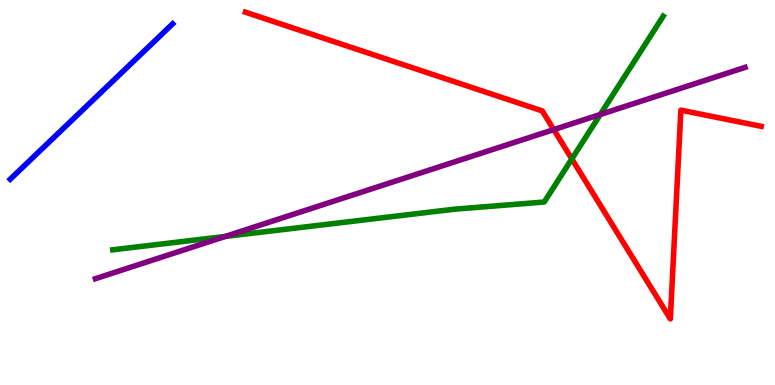[{'lines': ['blue', 'red'], 'intersections': []}, {'lines': ['green', 'red'], 'intersections': [{'x': 7.38, 'y': 5.87}]}, {'lines': ['purple', 'red'], 'intersections': [{'x': 7.15, 'y': 6.63}]}, {'lines': ['blue', 'green'], 'intersections': []}, {'lines': ['blue', 'purple'], 'intersections': []}, {'lines': ['green', 'purple'], 'intersections': [{'x': 2.91, 'y': 3.86}, {'x': 7.75, 'y': 7.03}]}]